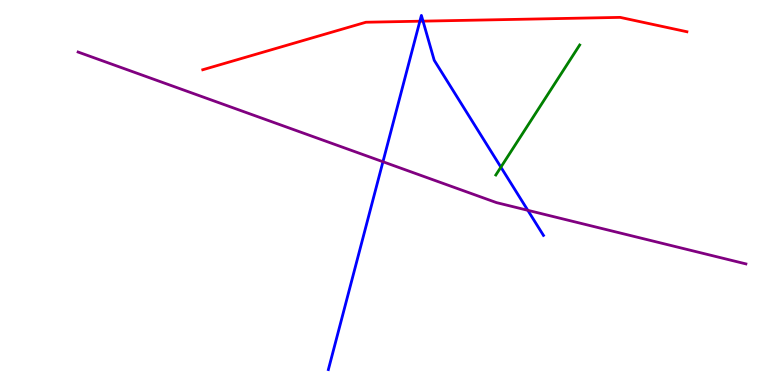[{'lines': ['blue', 'red'], 'intersections': [{'x': 5.42, 'y': 9.45}, {'x': 5.46, 'y': 9.45}]}, {'lines': ['green', 'red'], 'intersections': []}, {'lines': ['purple', 'red'], 'intersections': []}, {'lines': ['blue', 'green'], 'intersections': [{'x': 6.46, 'y': 5.66}]}, {'lines': ['blue', 'purple'], 'intersections': [{'x': 4.94, 'y': 5.8}, {'x': 6.81, 'y': 4.54}]}, {'lines': ['green', 'purple'], 'intersections': []}]